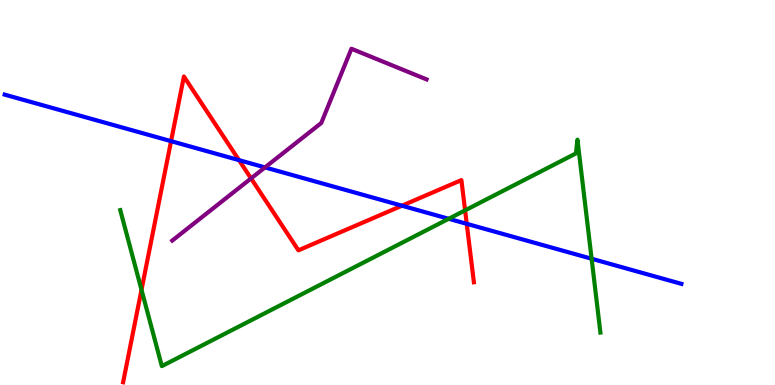[{'lines': ['blue', 'red'], 'intersections': [{'x': 2.21, 'y': 6.33}, {'x': 3.08, 'y': 5.84}, {'x': 5.19, 'y': 4.66}, {'x': 6.02, 'y': 4.19}]}, {'lines': ['green', 'red'], 'intersections': [{'x': 1.83, 'y': 2.47}, {'x': 6.0, 'y': 4.54}]}, {'lines': ['purple', 'red'], 'intersections': [{'x': 3.24, 'y': 5.37}]}, {'lines': ['blue', 'green'], 'intersections': [{'x': 5.79, 'y': 4.32}, {'x': 7.63, 'y': 3.28}]}, {'lines': ['blue', 'purple'], 'intersections': [{'x': 3.42, 'y': 5.65}]}, {'lines': ['green', 'purple'], 'intersections': []}]